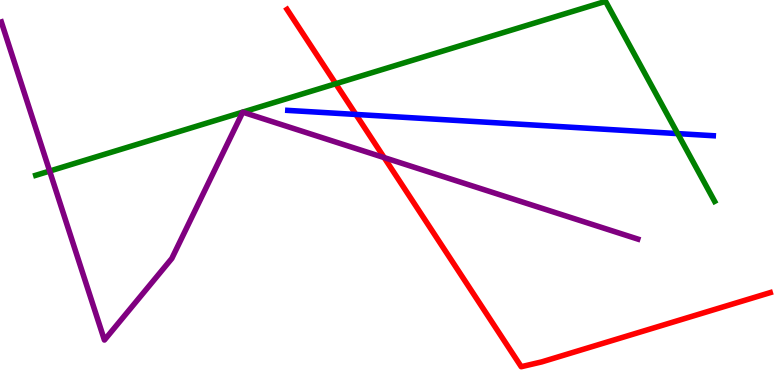[{'lines': ['blue', 'red'], 'intersections': [{'x': 4.59, 'y': 7.03}]}, {'lines': ['green', 'red'], 'intersections': [{'x': 4.33, 'y': 7.83}]}, {'lines': ['purple', 'red'], 'intersections': [{'x': 4.96, 'y': 5.91}]}, {'lines': ['blue', 'green'], 'intersections': [{'x': 8.74, 'y': 6.53}]}, {'lines': ['blue', 'purple'], 'intersections': []}, {'lines': ['green', 'purple'], 'intersections': [{'x': 0.641, 'y': 5.56}]}]